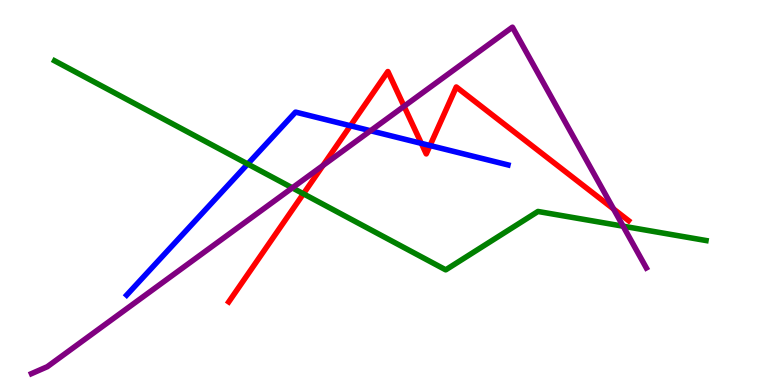[{'lines': ['blue', 'red'], 'intersections': [{'x': 4.52, 'y': 6.73}, {'x': 5.44, 'y': 6.28}, {'x': 5.55, 'y': 6.22}]}, {'lines': ['green', 'red'], 'intersections': [{'x': 3.92, 'y': 4.97}]}, {'lines': ['purple', 'red'], 'intersections': [{'x': 4.17, 'y': 5.7}, {'x': 5.21, 'y': 7.24}, {'x': 7.92, 'y': 4.57}]}, {'lines': ['blue', 'green'], 'intersections': [{'x': 3.2, 'y': 5.74}]}, {'lines': ['blue', 'purple'], 'intersections': [{'x': 4.78, 'y': 6.6}]}, {'lines': ['green', 'purple'], 'intersections': [{'x': 3.77, 'y': 5.12}, {'x': 8.04, 'y': 4.13}]}]